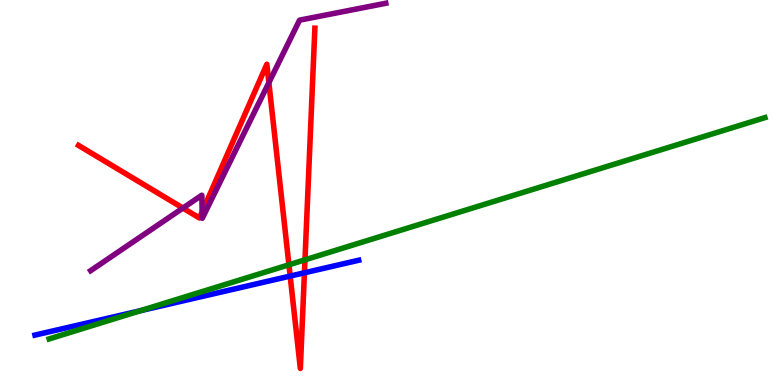[{'lines': ['blue', 'red'], 'intersections': [{'x': 3.74, 'y': 2.83}, {'x': 3.93, 'y': 2.91}]}, {'lines': ['green', 'red'], 'intersections': [{'x': 3.73, 'y': 3.12}, {'x': 3.94, 'y': 3.25}]}, {'lines': ['purple', 'red'], 'intersections': [{'x': 2.36, 'y': 4.6}, {'x': 2.61, 'y': 4.5}, {'x': 3.47, 'y': 7.85}]}, {'lines': ['blue', 'green'], 'intersections': [{'x': 1.81, 'y': 1.93}]}, {'lines': ['blue', 'purple'], 'intersections': []}, {'lines': ['green', 'purple'], 'intersections': []}]